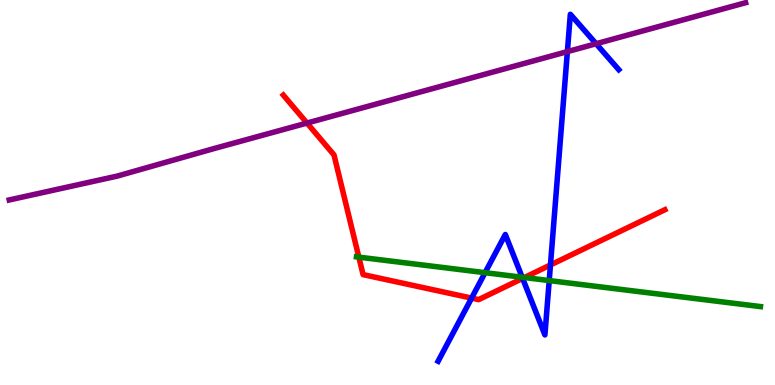[{'lines': ['blue', 'red'], 'intersections': [{'x': 6.09, 'y': 2.26}, {'x': 6.74, 'y': 2.77}, {'x': 7.1, 'y': 3.12}]}, {'lines': ['green', 'red'], 'intersections': [{'x': 4.63, 'y': 3.32}, {'x': 6.77, 'y': 2.79}]}, {'lines': ['purple', 'red'], 'intersections': [{'x': 3.96, 'y': 6.8}]}, {'lines': ['blue', 'green'], 'intersections': [{'x': 6.26, 'y': 2.92}, {'x': 6.74, 'y': 2.8}, {'x': 7.09, 'y': 2.71}]}, {'lines': ['blue', 'purple'], 'intersections': [{'x': 7.32, 'y': 8.66}, {'x': 7.69, 'y': 8.86}]}, {'lines': ['green', 'purple'], 'intersections': []}]